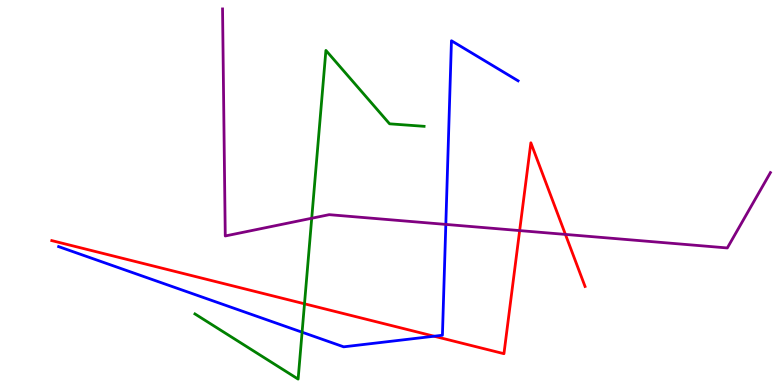[{'lines': ['blue', 'red'], 'intersections': [{'x': 5.6, 'y': 1.27}]}, {'lines': ['green', 'red'], 'intersections': [{'x': 3.93, 'y': 2.11}]}, {'lines': ['purple', 'red'], 'intersections': [{'x': 6.71, 'y': 4.01}, {'x': 7.3, 'y': 3.91}]}, {'lines': ['blue', 'green'], 'intersections': [{'x': 3.9, 'y': 1.37}]}, {'lines': ['blue', 'purple'], 'intersections': [{'x': 5.75, 'y': 4.17}]}, {'lines': ['green', 'purple'], 'intersections': [{'x': 4.02, 'y': 4.33}]}]